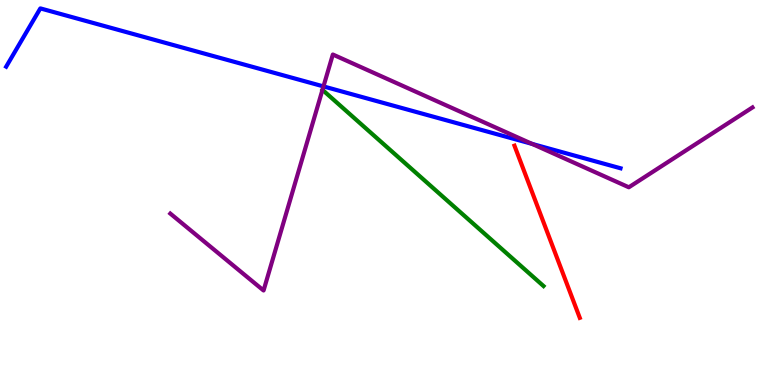[{'lines': ['blue', 'red'], 'intersections': []}, {'lines': ['green', 'red'], 'intersections': []}, {'lines': ['purple', 'red'], 'intersections': []}, {'lines': ['blue', 'green'], 'intersections': []}, {'lines': ['blue', 'purple'], 'intersections': [{'x': 4.17, 'y': 7.76}, {'x': 6.87, 'y': 6.26}]}, {'lines': ['green', 'purple'], 'intersections': []}]